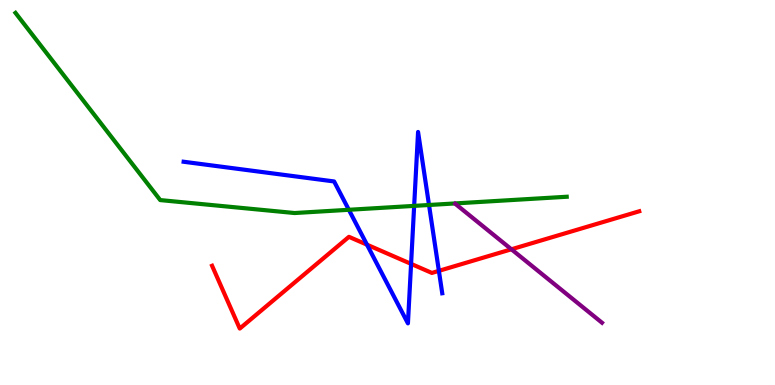[{'lines': ['blue', 'red'], 'intersections': [{'x': 4.74, 'y': 3.64}, {'x': 5.3, 'y': 3.15}, {'x': 5.66, 'y': 2.96}]}, {'lines': ['green', 'red'], 'intersections': []}, {'lines': ['purple', 'red'], 'intersections': [{'x': 6.6, 'y': 3.52}]}, {'lines': ['blue', 'green'], 'intersections': [{'x': 4.5, 'y': 4.55}, {'x': 5.34, 'y': 4.65}, {'x': 5.54, 'y': 4.68}]}, {'lines': ['blue', 'purple'], 'intersections': []}, {'lines': ['green', 'purple'], 'intersections': []}]